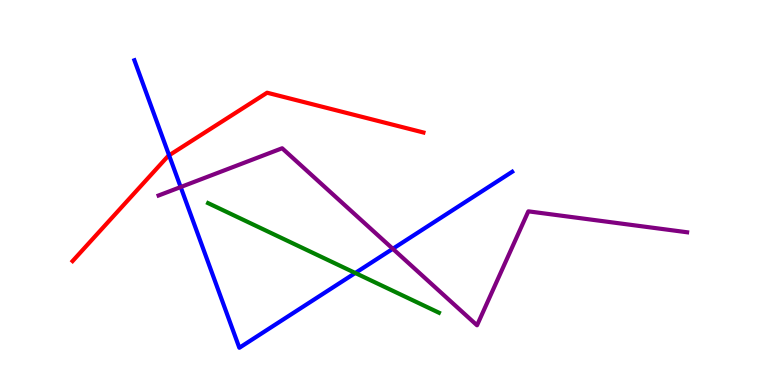[{'lines': ['blue', 'red'], 'intersections': [{'x': 2.18, 'y': 5.97}]}, {'lines': ['green', 'red'], 'intersections': []}, {'lines': ['purple', 'red'], 'intersections': []}, {'lines': ['blue', 'green'], 'intersections': [{'x': 4.58, 'y': 2.91}]}, {'lines': ['blue', 'purple'], 'intersections': [{'x': 2.33, 'y': 5.14}, {'x': 5.07, 'y': 3.54}]}, {'lines': ['green', 'purple'], 'intersections': []}]